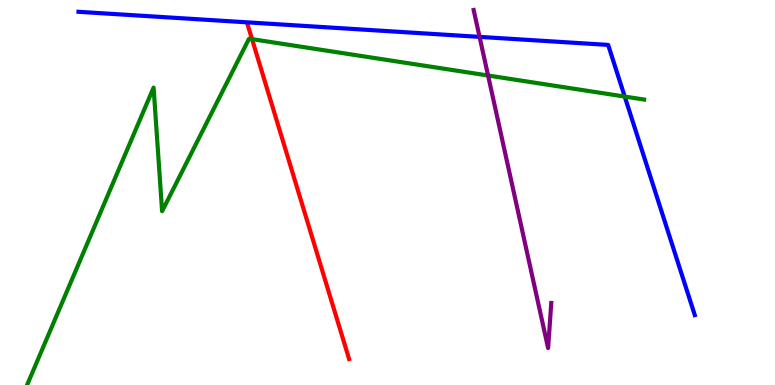[{'lines': ['blue', 'red'], 'intersections': []}, {'lines': ['green', 'red'], 'intersections': [{'x': 3.25, 'y': 8.98}]}, {'lines': ['purple', 'red'], 'intersections': []}, {'lines': ['blue', 'green'], 'intersections': [{'x': 8.06, 'y': 7.49}]}, {'lines': ['blue', 'purple'], 'intersections': [{'x': 6.19, 'y': 9.04}]}, {'lines': ['green', 'purple'], 'intersections': [{'x': 6.3, 'y': 8.04}]}]